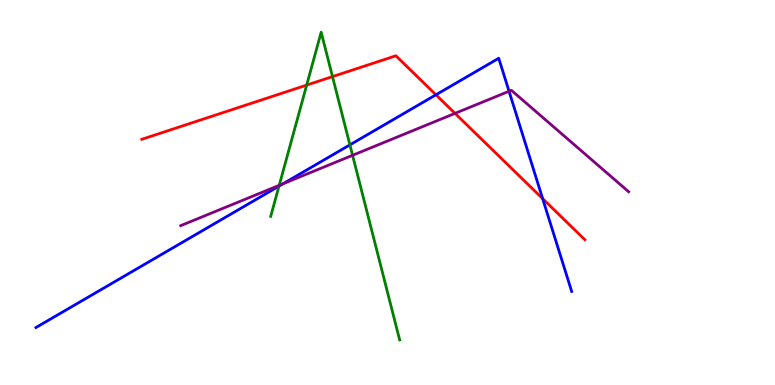[{'lines': ['blue', 'red'], 'intersections': [{'x': 5.63, 'y': 7.54}, {'x': 7.0, 'y': 4.84}]}, {'lines': ['green', 'red'], 'intersections': [{'x': 3.96, 'y': 7.79}, {'x': 4.29, 'y': 8.01}]}, {'lines': ['purple', 'red'], 'intersections': [{'x': 5.87, 'y': 7.06}]}, {'lines': ['blue', 'green'], 'intersections': [{'x': 3.6, 'y': 5.17}, {'x': 4.51, 'y': 6.24}]}, {'lines': ['blue', 'purple'], 'intersections': [{'x': 3.65, 'y': 5.23}, {'x': 6.57, 'y': 7.63}]}, {'lines': ['green', 'purple'], 'intersections': [{'x': 3.6, 'y': 5.19}, {'x': 4.55, 'y': 5.97}]}]